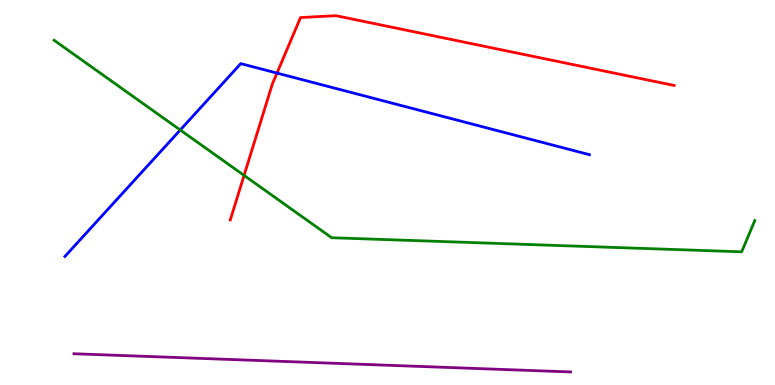[{'lines': ['blue', 'red'], 'intersections': [{'x': 3.57, 'y': 8.1}]}, {'lines': ['green', 'red'], 'intersections': [{'x': 3.15, 'y': 5.44}]}, {'lines': ['purple', 'red'], 'intersections': []}, {'lines': ['blue', 'green'], 'intersections': [{'x': 2.33, 'y': 6.62}]}, {'lines': ['blue', 'purple'], 'intersections': []}, {'lines': ['green', 'purple'], 'intersections': []}]